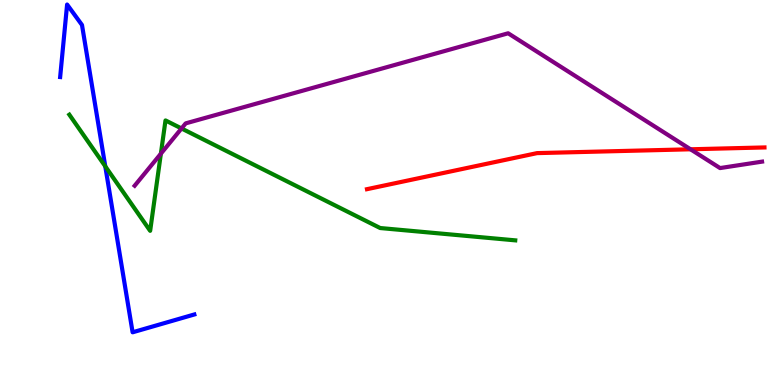[{'lines': ['blue', 'red'], 'intersections': []}, {'lines': ['green', 'red'], 'intersections': []}, {'lines': ['purple', 'red'], 'intersections': [{'x': 8.91, 'y': 6.12}]}, {'lines': ['blue', 'green'], 'intersections': [{'x': 1.36, 'y': 5.68}]}, {'lines': ['blue', 'purple'], 'intersections': []}, {'lines': ['green', 'purple'], 'intersections': [{'x': 2.08, 'y': 6.01}, {'x': 2.34, 'y': 6.66}]}]